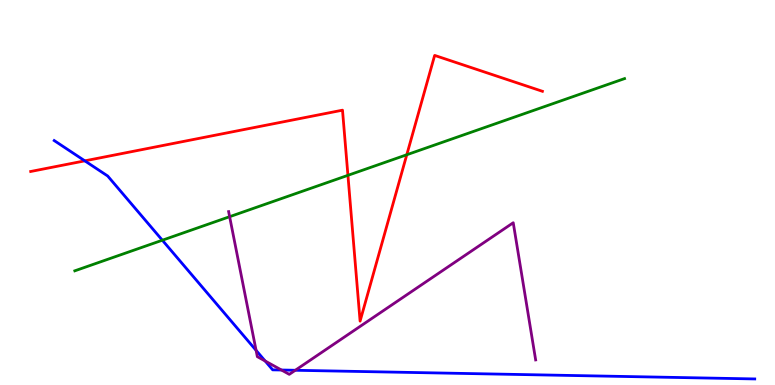[{'lines': ['blue', 'red'], 'intersections': [{'x': 1.09, 'y': 5.82}]}, {'lines': ['green', 'red'], 'intersections': [{'x': 4.49, 'y': 5.45}, {'x': 5.25, 'y': 5.98}]}, {'lines': ['purple', 'red'], 'intersections': []}, {'lines': ['blue', 'green'], 'intersections': [{'x': 2.09, 'y': 3.76}]}, {'lines': ['blue', 'purple'], 'intersections': [{'x': 3.3, 'y': 0.9}, {'x': 3.42, 'y': 0.624}, {'x': 3.63, 'y': 0.389}, {'x': 3.81, 'y': 0.383}]}, {'lines': ['green', 'purple'], 'intersections': [{'x': 2.96, 'y': 4.37}]}]